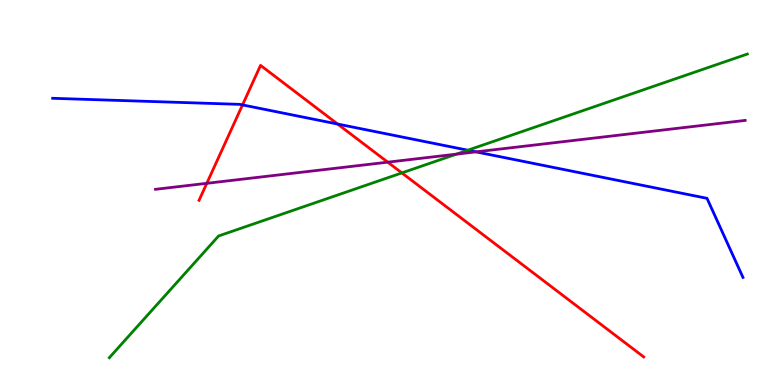[{'lines': ['blue', 'red'], 'intersections': [{'x': 3.13, 'y': 7.27}, {'x': 4.36, 'y': 6.78}]}, {'lines': ['green', 'red'], 'intersections': [{'x': 5.19, 'y': 5.51}]}, {'lines': ['purple', 'red'], 'intersections': [{'x': 2.67, 'y': 5.24}, {'x': 5.0, 'y': 5.79}]}, {'lines': ['blue', 'green'], 'intersections': [{'x': 6.04, 'y': 6.1}]}, {'lines': ['blue', 'purple'], 'intersections': [{'x': 6.14, 'y': 6.06}]}, {'lines': ['green', 'purple'], 'intersections': [{'x': 5.89, 'y': 6.0}]}]